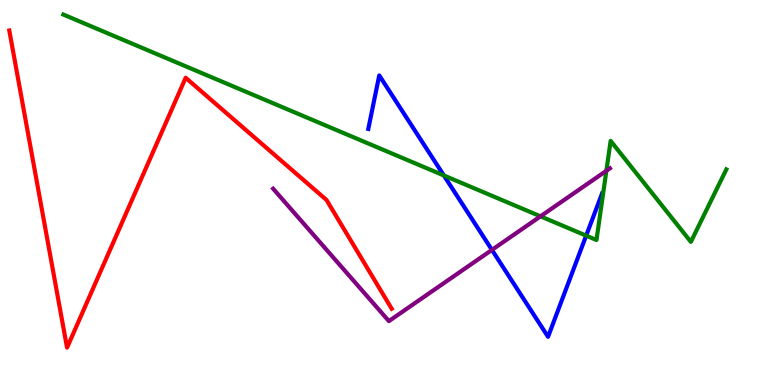[{'lines': ['blue', 'red'], 'intersections': []}, {'lines': ['green', 'red'], 'intersections': []}, {'lines': ['purple', 'red'], 'intersections': []}, {'lines': ['blue', 'green'], 'intersections': [{'x': 5.73, 'y': 5.44}, {'x': 7.56, 'y': 3.88}]}, {'lines': ['blue', 'purple'], 'intersections': [{'x': 6.35, 'y': 3.51}]}, {'lines': ['green', 'purple'], 'intersections': [{'x': 6.97, 'y': 4.38}, {'x': 7.82, 'y': 5.56}]}]